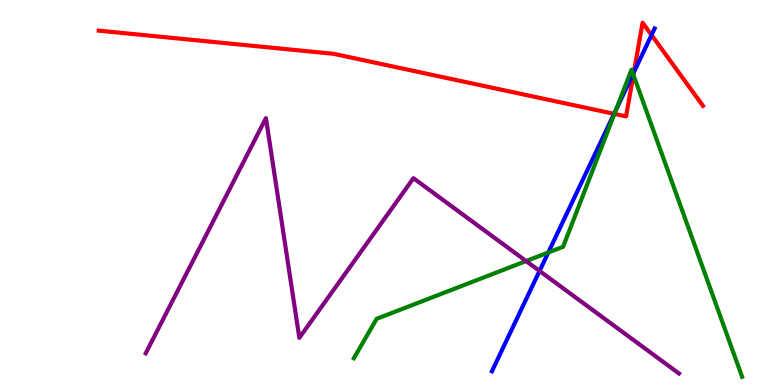[{'lines': ['blue', 'red'], 'intersections': [{'x': 7.92, 'y': 7.04}, {'x': 8.18, 'y': 8.12}, {'x': 8.41, 'y': 9.09}]}, {'lines': ['green', 'red'], 'intersections': [{'x': 7.93, 'y': 7.04}, {'x': 8.17, 'y': 8.06}]}, {'lines': ['purple', 'red'], 'intersections': []}, {'lines': ['blue', 'green'], 'intersections': [{'x': 7.07, 'y': 3.44}, {'x': 7.95, 'y': 7.14}, {'x': 8.17, 'y': 8.08}]}, {'lines': ['blue', 'purple'], 'intersections': [{'x': 6.96, 'y': 2.96}]}, {'lines': ['green', 'purple'], 'intersections': [{'x': 6.79, 'y': 3.22}]}]